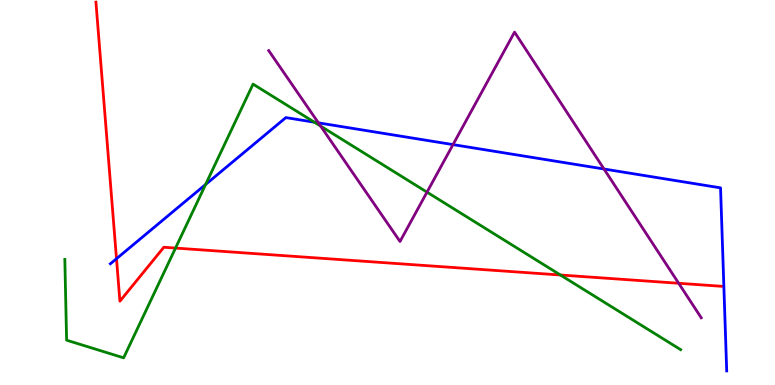[{'lines': ['blue', 'red'], 'intersections': [{'x': 1.5, 'y': 3.28}]}, {'lines': ['green', 'red'], 'intersections': [{'x': 2.26, 'y': 3.56}, {'x': 7.23, 'y': 2.86}]}, {'lines': ['purple', 'red'], 'intersections': [{'x': 8.76, 'y': 2.64}]}, {'lines': ['blue', 'green'], 'intersections': [{'x': 2.65, 'y': 5.21}, {'x': 4.06, 'y': 6.83}]}, {'lines': ['blue', 'purple'], 'intersections': [{'x': 4.11, 'y': 6.81}, {'x': 5.85, 'y': 6.24}, {'x': 7.79, 'y': 5.61}]}, {'lines': ['green', 'purple'], 'intersections': [{'x': 4.14, 'y': 6.72}, {'x': 5.51, 'y': 5.01}]}]